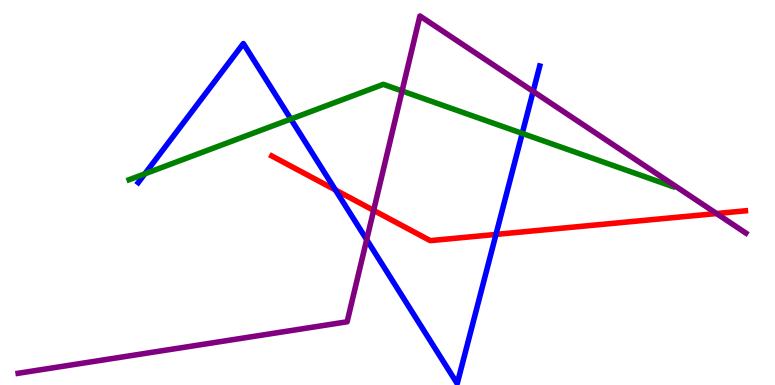[{'lines': ['blue', 'red'], 'intersections': [{'x': 4.33, 'y': 5.07}, {'x': 6.4, 'y': 3.91}]}, {'lines': ['green', 'red'], 'intersections': []}, {'lines': ['purple', 'red'], 'intersections': [{'x': 4.82, 'y': 4.54}, {'x': 9.25, 'y': 4.45}]}, {'lines': ['blue', 'green'], 'intersections': [{'x': 1.87, 'y': 5.48}, {'x': 3.75, 'y': 6.91}, {'x': 6.74, 'y': 6.54}]}, {'lines': ['blue', 'purple'], 'intersections': [{'x': 4.73, 'y': 3.78}, {'x': 6.88, 'y': 7.63}]}, {'lines': ['green', 'purple'], 'intersections': [{'x': 5.19, 'y': 7.64}]}]